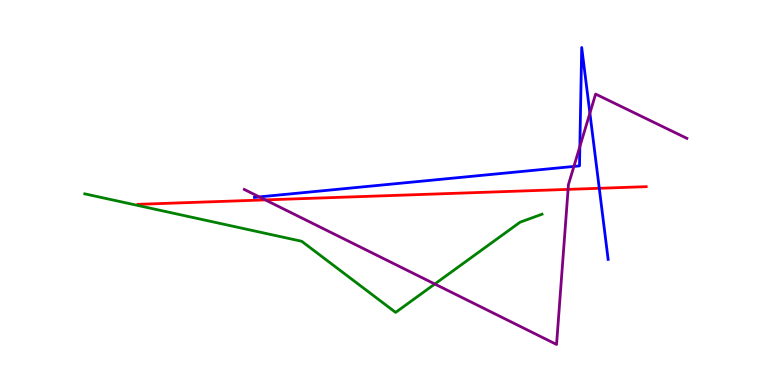[{'lines': ['blue', 'red'], 'intersections': [{'x': 7.73, 'y': 5.11}]}, {'lines': ['green', 'red'], 'intersections': []}, {'lines': ['purple', 'red'], 'intersections': [{'x': 3.42, 'y': 4.81}, {'x': 7.33, 'y': 5.08}]}, {'lines': ['blue', 'green'], 'intersections': []}, {'lines': ['blue', 'purple'], 'intersections': [{'x': 3.35, 'y': 4.89}, {'x': 7.41, 'y': 5.68}, {'x': 7.48, 'y': 6.19}, {'x': 7.61, 'y': 7.06}]}, {'lines': ['green', 'purple'], 'intersections': [{'x': 5.61, 'y': 2.62}]}]